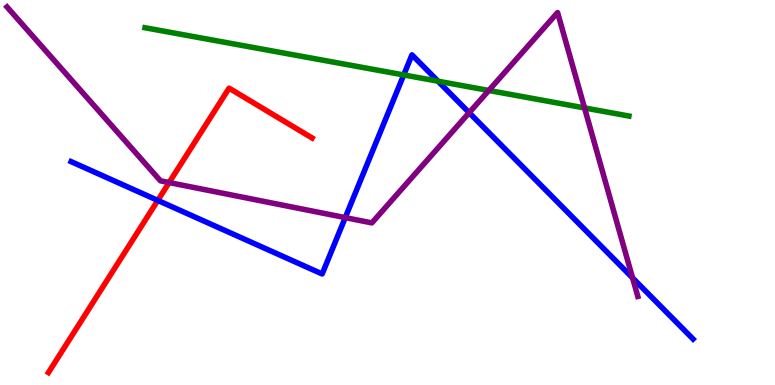[{'lines': ['blue', 'red'], 'intersections': [{'x': 2.04, 'y': 4.79}]}, {'lines': ['green', 'red'], 'intersections': []}, {'lines': ['purple', 'red'], 'intersections': [{'x': 2.18, 'y': 5.26}]}, {'lines': ['blue', 'green'], 'intersections': [{'x': 5.21, 'y': 8.05}, {'x': 5.65, 'y': 7.89}]}, {'lines': ['blue', 'purple'], 'intersections': [{'x': 4.45, 'y': 4.35}, {'x': 6.05, 'y': 7.07}, {'x': 8.16, 'y': 2.78}]}, {'lines': ['green', 'purple'], 'intersections': [{'x': 6.31, 'y': 7.65}, {'x': 7.54, 'y': 7.2}]}]